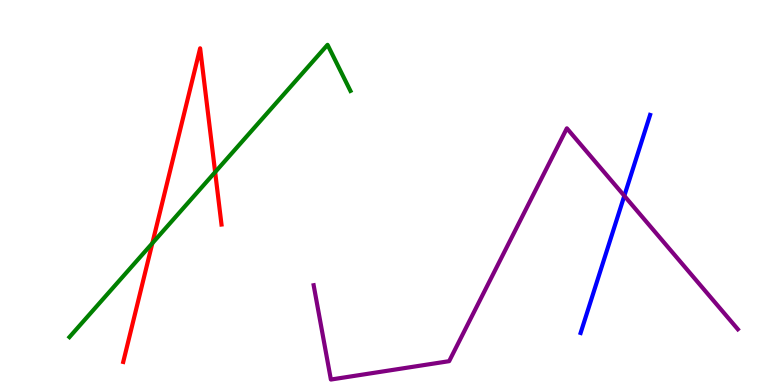[{'lines': ['blue', 'red'], 'intersections': []}, {'lines': ['green', 'red'], 'intersections': [{'x': 1.97, 'y': 3.68}, {'x': 2.78, 'y': 5.53}]}, {'lines': ['purple', 'red'], 'intersections': []}, {'lines': ['blue', 'green'], 'intersections': []}, {'lines': ['blue', 'purple'], 'intersections': [{'x': 8.06, 'y': 4.91}]}, {'lines': ['green', 'purple'], 'intersections': []}]